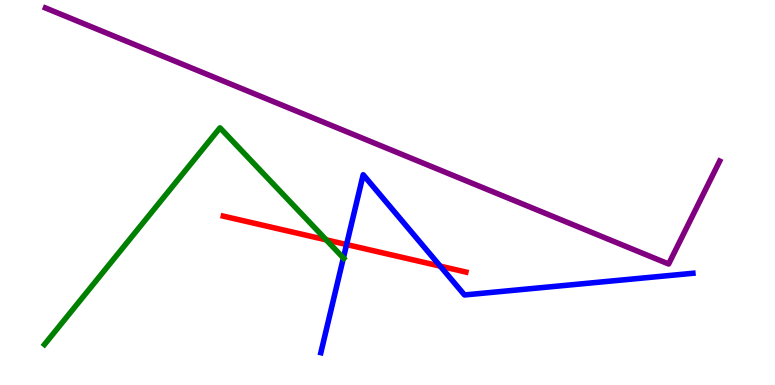[{'lines': ['blue', 'red'], 'intersections': [{'x': 4.47, 'y': 3.65}, {'x': 5.68, 'y': 3.09}]}, {'lines': ['green', 'red'], 'intersections': [{'x': 4.21, 'y': 3.77}]}, {'lines': ['purple', 'red'], 'intersections': []}, {'lines': ['blue', 'green'], 'intersections': [{'x': 4.43, 'y': 3.3}]}, {'lines': ['blue', 'purple'], 'intersections': []}, {'lines': ['green', 'purple'], 'intersections': []}]